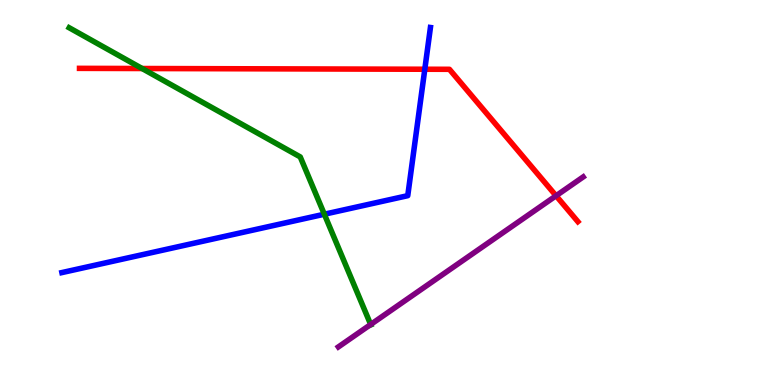[{'lines': ['blue', 'red'], 'intersections': [{'x': 5.48, 'y': 8.2}]}, {'lines': ['green', 'red'], 'intersections': [{'x': 1.83, 'y': 8.22}]}, {'lines': ['purple', 'red'], 'intersections': [{'x': 7.17, 'y': 4.92}]}, {'lines': ['blue', 'green'], 'intersections': [{'x': 4.18, 'y': 4.44}]}, {'lines': ['blue', 'purple'], 'intersections': []}, {'lines': ['green', 'purple'], 'intersections': [{'x': 4.78, 'y': 1.57}]}]